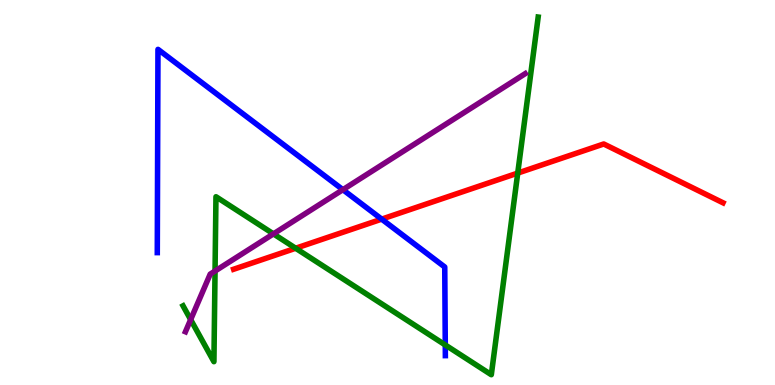[{'lines': ['blue', 'red'], 'intersections': [{'x': 4.93, 'y': 4.31}]}, {'lines': ['green', 'red'], 'intersections': [{'x': 3.82, 'y': 3.55}, {'x': 6.68, 'y': 5.5}]}, {'lines': ['purple', 'red'], 'intersections': []}, {'lines': ['blue', 'green'], 'intersections': [{'x': 5.75, 'y': 1.04}]}, {'lines': ['blue', 'purple'], 'intersections': [{'x': 4.42, 'y': 5.07}]}, {'lines': ['green', 'purple'], 'intersections': [{'x': 2.46, 'y': 1.7}, {'x': 2.77, 'y': 2.96}, {'x': 3.53, 'y': 3.93}]}]